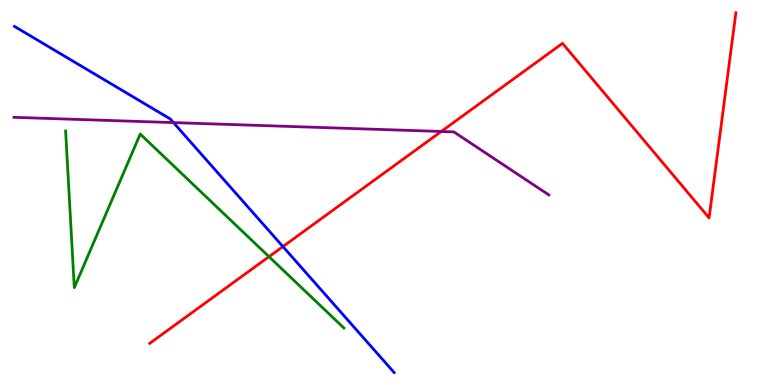[{'lines': ['blue', 'red'], 'intersections': [{'x': 3.65, 'y': 3.6}]}, {'lines': ['green', 'red'], 'intersections': [{'x': 3.47, 'y': 3.33}]}, {'lines': ['purple', 'red'], 'intersections': [{'x': 5.69, 'y': 6.59}]}, {'lines': ['blue', 'green'], 'intersections': []}, {'lines': ['blue', 'purple'], 'intersections': [{'x': 2.24, 'y': 6.82}]}, {'lines': ['green', 'purple'], 'intersections': []}]